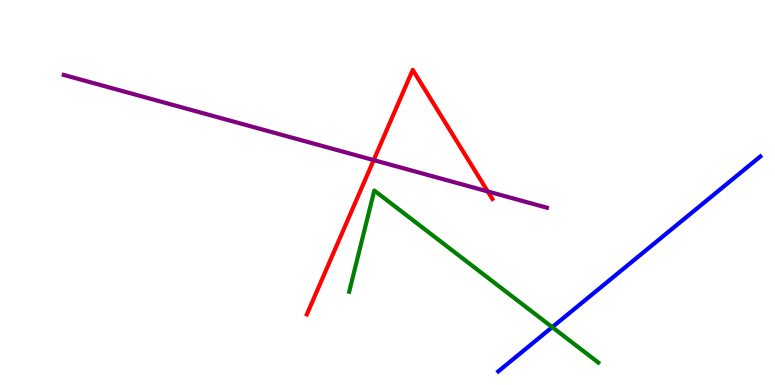[{'lines': ['blue', 'red'], 'intersections': []}, {'lines': ['green', 'red'], 'intersections': []}, {'lines': ['purple', 'red'], 'intersections': [{'x': 4.82, 'y': 5.84}, {'x': 6.29, 'y': 5.03}]}, {'lines': ['blue', 'green'], 'intersections': [{'x': 7.13, 'y': 1.5}]}, {'lines': ['blue', 'purple'], 'intersections': []}, {'lines': ['green', 'purple'], 'intersections': []}]